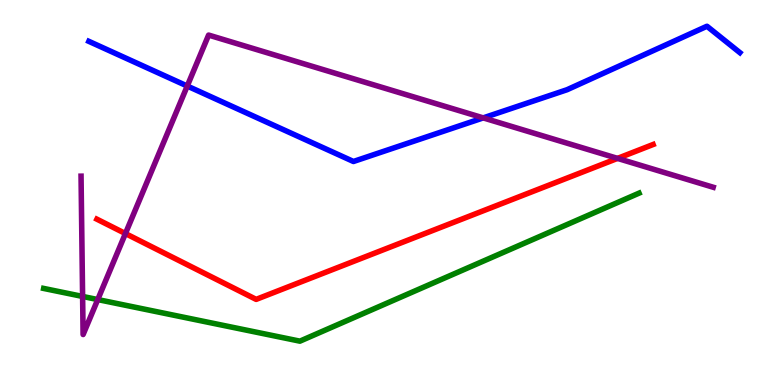[{'lines': ['blue', 'red'], 'intersections': []}, {'lines': ['green', 'red'], 'intersections': []}, {'lines': ['purple', 'red'], 'intersections': [{'x': 1.62, 'y': 3.93}, {'x': 7.97, 'y': 5.89}]}, {'lines': ['blue', 'green'], 'intersections': []}, {'lines': ['blue', 'purple'], 'intersections': [{'x': 2.42, 'y': 7.77}, {'x': 6.24, 'y': 6.94}]}, {'lines': ['green', 'purple'], 'intersections': [{'x': 1.07, 'y': 2.3}, {'x': 1.26, 'y': 2.22}]}]